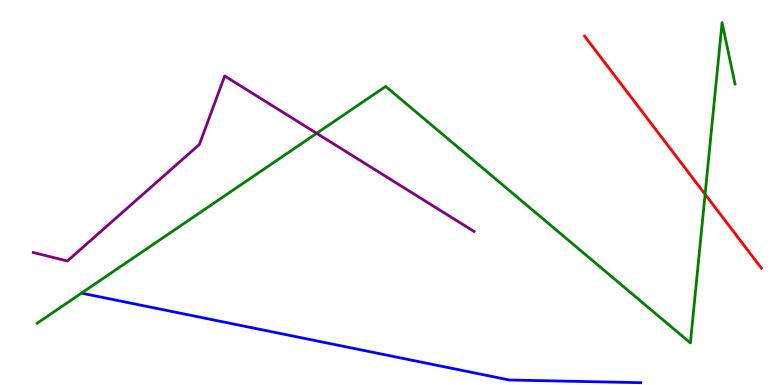[{'lines': ['blue', 'red'], 'intersections': []}, {'lines': ['green', 'red'], 'intersections': [{'x': 9.1, 'y': 4.95}]}, {'lines': ['purple', 'red'], 'intersections': []}, {'lines': ['blue', 'green'], 'intersections': []}, {'lines': ['blue', 'purple'], 'intersections': []}, {'lines': ['green', 'purple'], 'intersections': [{'x': 4.09, 'y': 6.54}]}]